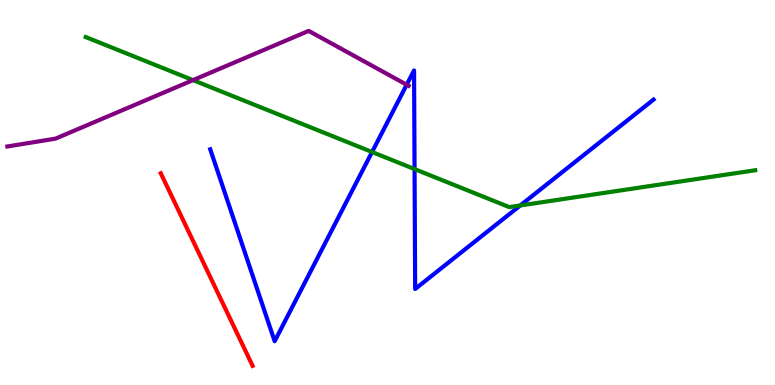[{'lines': ['blue', 'red'], 'intersections': []}, {'lines': ['green', 'red'], 'intersections': []}, {'lines': ['purple', 'red'], 'intersections': []}, {'lines': ['blue', 'green'], 'intersections': [{'x': 4.8, 'y': 6.05}, {'x': 5.35, 'y': 5.61}, {'x': 6.71, 'y': 4.66}]}, {'lines': ['blue', 'purple'], 'intersections': [{'x': 5.25, 'y': 7.8}]}, {'lines': ['green', 'purple'], 'intersections': [{'x': 2.49, 'y': 7.92}]}]